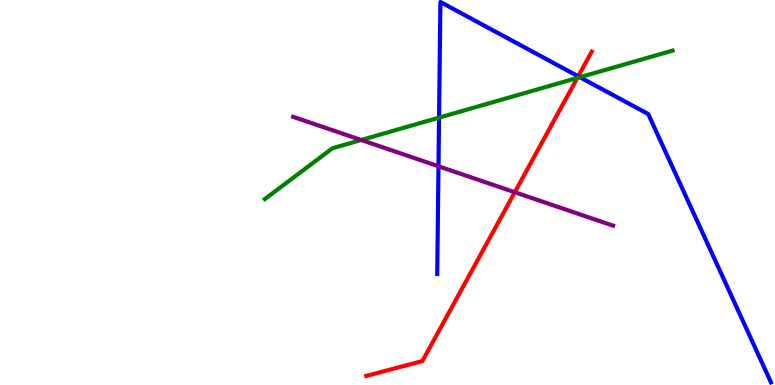[{'lines': ['blue', 'red'], 'intersections': [{'x': 7.46, 'y': 8.02}]}, {'lines': ['green', 'red'], 'intersections': [{'x': 7.45, 'y': 7.98}]}, {'lines': ['purple', 'red'], 'intersections': [{'x': 6.64, 'y': 5.01}]}, {'lines': ['blue', 'green'], 'intersections': [{'x': 5.67, 'y': 6.94}, {'x': 7.48, 'y': 7.99}]}, {'lines': ['blue', 'purple'], 'intersections': [{'x': 5.66, 'y': 5.68}]}, {'lines': ['green', 'purple'], 'intersections': [{'x': 4.66, 'y': 6.36}]}]